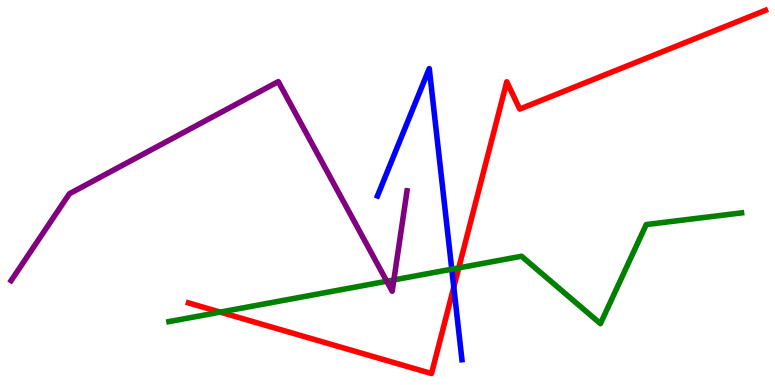[{'lines': ['blue', 'red'], 'intersections': [{'x': 5.86, 'y': 2.54}]}, {'lines': ['green', 'red'], 'intersections': [{'x': 2.84, 'y': 1.89}, {'x': 5.92, 'y': 3.04}]}, {'lines': ['purple', 'red'], 'intersections': []}, {'lines': ['blue', 'green'], 'intersections': [{'x': 5.83, 'y': 3.01}]}, {'lines': ['blue', 'purple'], 'intersections': []}, {'lines': ['green', 'purple'], 'intersections': [{'x': 4.99, 'y': 2.7}, {'x': 5.08, 'y': 2.73}]}]